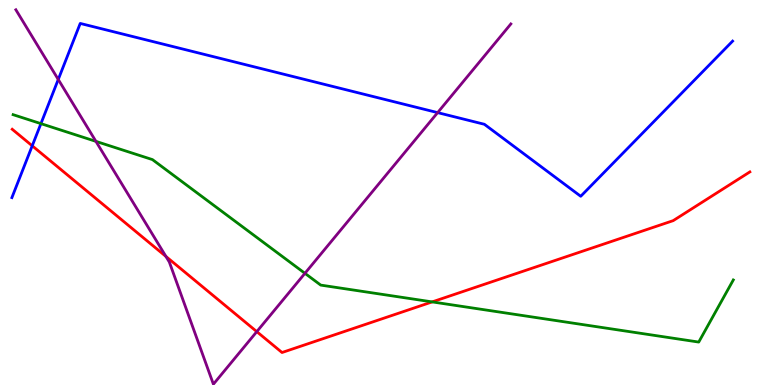[{'lines': ['blue', 'red'], 'intersections': [{'x': 0.416, 'y': 6.21}]}, {'lines': ['green', 'red'], 'intersections': [{'x': 5.58, 'y': 2.16}]}, {'lines': ['purple', 'red'], 'intersections': [{'x': 2.14, 'y': 3.34}, {'x': 3.31, 'y': 1.39}]}, {'lines': ['blue', 'green'], 'intersections': [{'x': 0.528, 'y': 6.79}]}, {'lines': ['blue', 'purple'], 'intersections': [{'x': 0.752, 'y': 7.94}, {'x': 5.65, 'y': 7.07}]}, {'lines': ['green', 'purple'], 'intersections': [{'x': 1.24, 'y': 6.33}, {'x': 3.93, 'y': 2.9}]}]